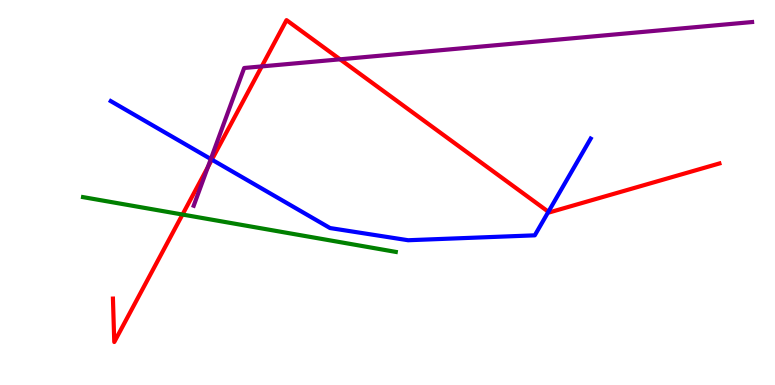[{'lines': ['blue', 'red'], 'intersections': [{'x': 2.73, 'y': 5.85}, {'x': 7.08, 'y': 4.5}]}, {'lines': ['green', 'red'], 'intersections': [{'x': 2.35, 'y': 4.43}]}, {'lines': ['purple', 'red'], 'intersections': [{'x': 2.68, 'y': 5.66}, {'x': 3.38, 'y': 8.28}, {'x': 4.39, 'y': 8.46}]}, {'lines': ['blue', 'green'], 'intersections': []}, {'lines': ['blue', 'purple'], 'intersections': [{'x': 2.72, 'y': 5.87}]}, {'lines': ['green', 'purple'], 'intersections': []}]